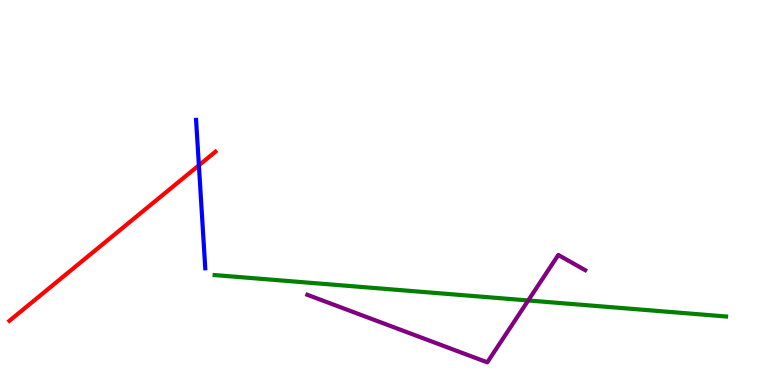[{'lines': ['blue', 'red'], 'intersections': [{'x': 2.57, 'y': 5.71}]}, {'lines': ['green', 'red'], 'intersections': []}, {'lines': ['purple', 'red'], 'intersections': []}, {'lines': ['blue', 'green'], 'intersections': []}, {'lines': ['blue', 'purple'], 'intersections': []}, {'lines': ['green', 'purple'], 'intersections': [{'x': 6.82, 'y': 2.2}]}]